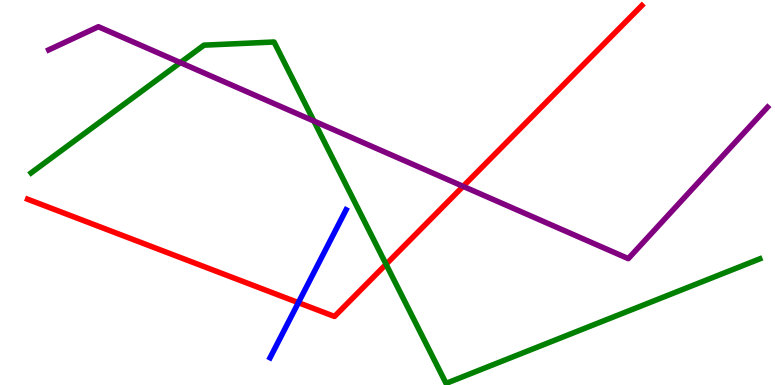[{'lines': ['blue', 'red'], 'intersections': [{'x': 3.85, 'y': 2.14}]}, {'lines': ['green', 'red'], 'intersections': [{'x': 4.98, 'y': 3.14}]}, {'lines': ['purple', 'red'], 'intersections': [{'x': 5.98, 'y': 5.16}]}, {'lines': ['blue', 'green'], 'intersections': []}, {'lines': ['blue', 'purple'], 'intersections': []}, {'lines': ['green', 'purple'], 'intersections': [{'x': 2.33, 'y': 8.37}, {'x': 4.05, 'y': 6.86}]}]